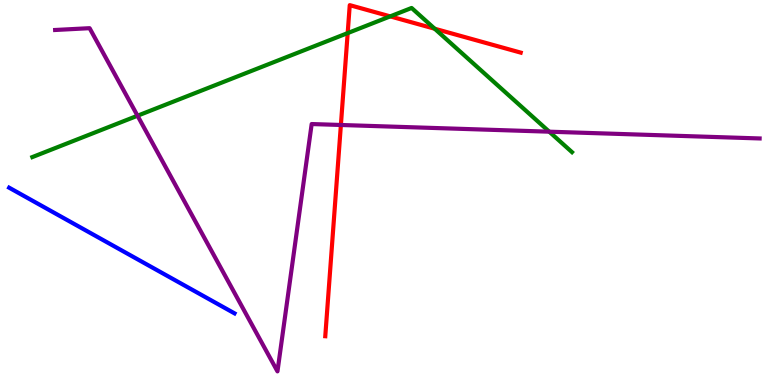[{'lines': ['blue', 'red'], 'intersections': []}, {'lines': ['green', 'red'], 'intersections': [{'x': 4.49, 'y': 9.14}, {'x': 5.03, 'y': 9.57}, {'x': 5.61, 'y': 9.25}]}, {'lines': ['purple', 'red'], 'intersections': [{'x': 4.4, 'y': 6.75}]}, {'lines': ['blue', 'green'], 'intersections': []}, {'lines': ['blue', 'purple'], 'intersections': []}, {'lines': ['green', 'purple'], 'intersections': [{'x': 1.77, 'y': 6.99}, {'x': 7.09, 'y': 6.58}]}]